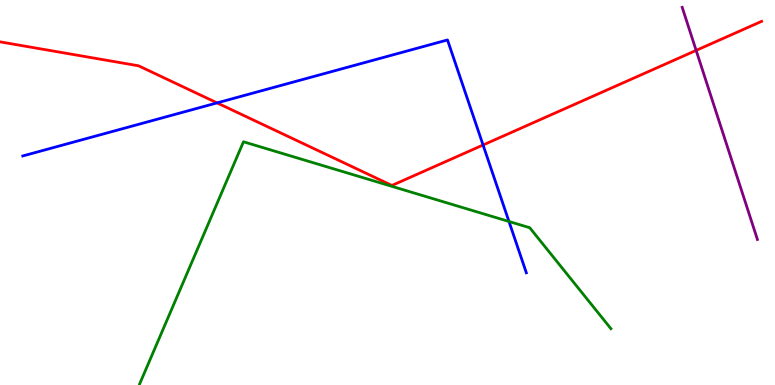[{'lines': ['blue', 'red'], 'intersections': [{'x': 2.8, 'y': 7.33}, {'x': 6.23, 'y': 6.23}]}, {'lines': ['green', 'red'], 'intersections': []}, {'lines': ['purple', 'red'], 'intersections': [{'x': 8.98, 'y': 8.69}]}, {'lines': ['blue', 'green'], 'intersections': [{'x': 6.57, 'y': 4.25}]}, {'lines': ['blue', 'purple'], 'intersections': []}, {'lines': ['green', 'purple'], 'intersections': []}]